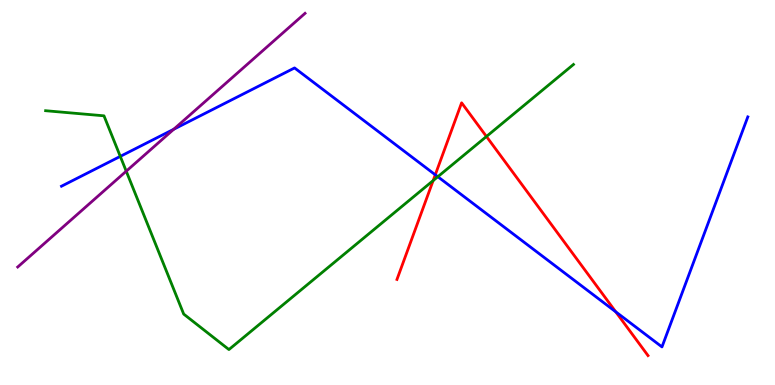[{'lines': ['blue', 'red'], 'intersections': [{'x': 5.62, 'y': 5.46}, {'x': 7.94, 'y': 1.9}]}, {'lines': ['green', 'red'], 'intersections': [{'x': 5.59, 'y': 5.31}, {'x': 6.28, 'y': 6.45}]}, {'lines': ['purple', 'red'], 'intersections': []}, {'lines': ['blue', 'green'], 'intersections': [{'x': 1.55, 'y': 5.94}, {'x': 5.65, 'y': 5.41}]}, {'lines': ['blue', 'purple'], 'intersections': [{'x': 2.24, 'y': 6.64}]}, {'lines': ['green', 'purple'], 'intersections': [{'x': 1.63, 'y': 5.55}]}]